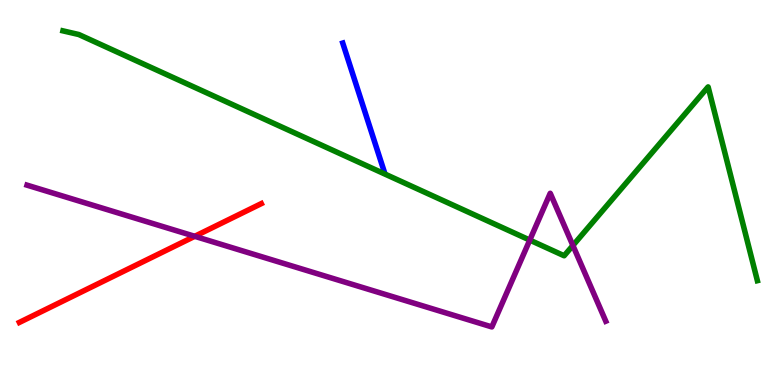[{'lines': ['blue', 'red'], 'intersections': []}, {'lines': ['green', 'red'], 'intersections': []}, {'lines': ['purple', 'red'], 'intersections': [{'x': 2.51, 'y': 3.86}]}, {'lines': ['blue', 'green'], 'intersections': []}, {'lines': ['blue', 'purple'], 'intersections': []}, {'lines': ['green', 'purple'], 'intersections': [{'x': 6.84, 'y': 3.76}, {'x': 7.39, 'y': 3.62}]}]